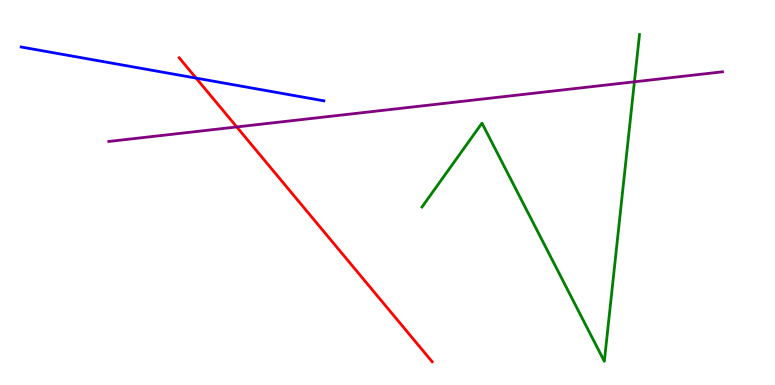[{'lines': ['blue', 'red'], 'intersections': [{'x': 2.53, 'y': 7.97}]}, {'lines': ['green', 'red'], 'intersections': []}, {'lines': ['purple', 'red'], 'intersections': [{'x': 3.05, 'y': 6.7}]}, {'lines': ['blue', 'green'], 'intersections': []}, {'lines': ['blue', 'purple'], 'intersections': []}, {'lines': ['green', 'purple'], 'intersections': [{'x': 8.19, 'y': 7.88}]}]